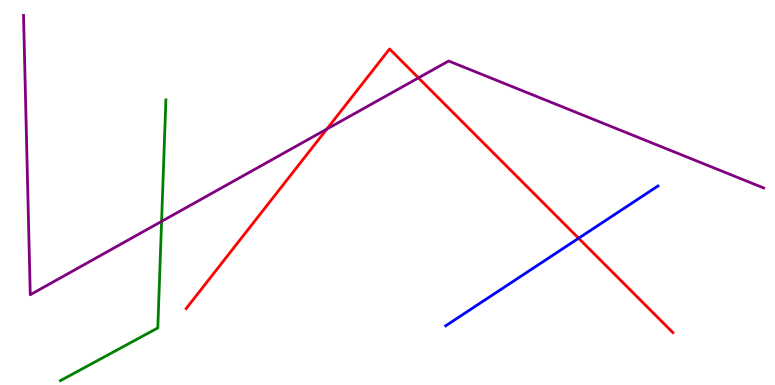[{'lines': ['blue', 'red'], 'intersections': [{'x': 7.47, 'y': 3.81}]}, {'lines': ['green', 'red'], 'intersections': []}, {'lines': ['purple', 'red'], 'intersections': [{'x': 4.22, 'y': 6.65}, {'x': 5.4, 'y': 7.98}]}, {'lines': ['blue', 'green'], 'intersections': []}, {'lines': ['blue', 'purple'], 'intersections': []}, {'lines': ['green', 'purple'], 'intersections': [{'x': 2.08, 'y': 4.25}]}]